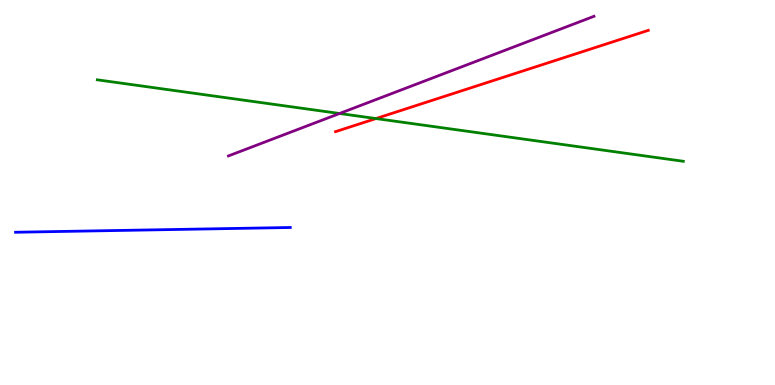[{'lines': ['blue', 'red'], 'intersections': []}, {'lines': ['green', 'red'], 'intersections': [{'x': 4.85, 'y': 6.92}]}, {'lines': ['purple', 'red'], 'intersections': []}, {'lines': ['blue', 'green'], 'intersections': []}, {'lines': ['blue', 'purple'], 'intersections': []}, {'lines': ['green', 'purple'], 'intersections': [{'x': 4.38, 'y': 7.05}]}]